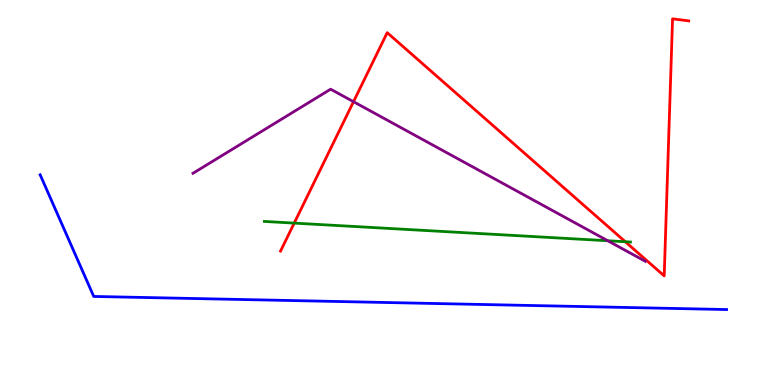[{'lines': ['blue', 'red'], 'intersections': []}, {'lines': ['green', 'red'], 'intersections': [{'x': 3.8, 'y': 4.2}, {'x': 8.07, 'y': 3.72}]}, {'lines': ['purple', 'red'], 'intersections': [{'x': 4.56, 'y': 7.36}]}, {'lines': ['blue', 'green'], 'intersections': []}, {'lines': ['blue', 'purple'], 'intersections': []}, {'lines': ['green', 'purple'], 'intersections': [{'x': 7.84, 'y': 3.75}]}]